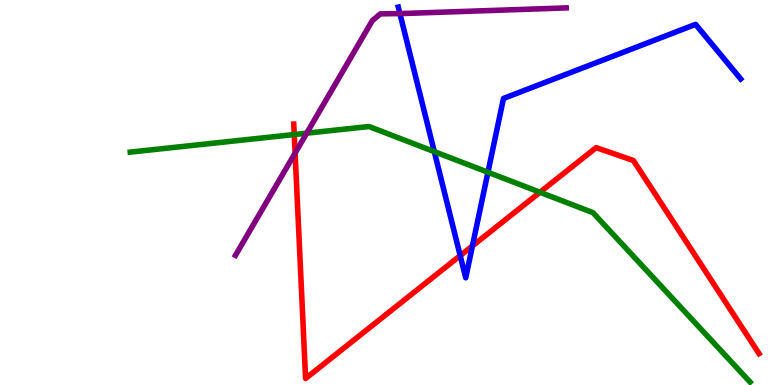[{'lines': ['blue', 'red'], 'intersections': [{'x': 5.94, 'y': 3.36}, {'x': 6.1, 'y': 3.61}]}, {'lines': ['green', 'red'], 'intersections': [{'x': 3.8, 'y': 6.51}, {'x': 6.97, 'y': 5.01}]}, {'lines': ['purple', 'red'], 'intersections': [{'x': 3.81, 'y': 6.02}]}, {'lines': ['blue', 'green'], 'intersections': [{'x': 5.6, 'y': 6.06}, {'x': 6.3, 'y': 5.53}]}, {'lines': ['blue', 'purple'], 'intersections': [{'x': 5.16, 'y': 9.65}]}, {'lines': ['green', 'purple'], 'intersections': [{'x': 3.96, 'y': 6.54}]}]